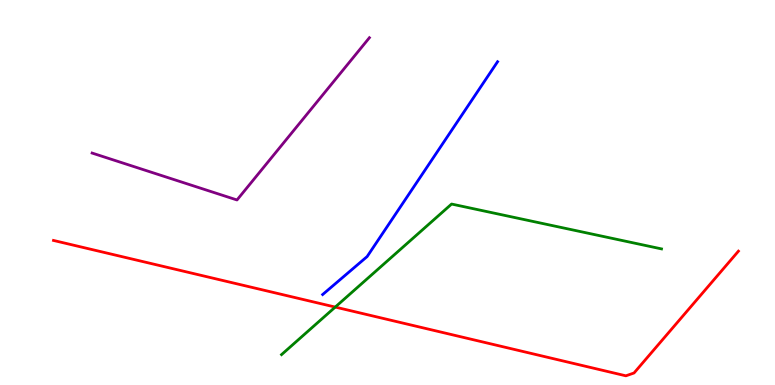[{'lines': ['blue', 'red'], 'intersections': []}, {'lines': ['green', 'red'], 'intersections': [{'x': 4.33, 'y': 2.02}]}, {'lines': ['purple', 'red'], 'intersections': []}, {'lines': ['blue', 'green'], 'intersections': []}, {'lines': ['blue', 'purple'], 'intersections': []}, {'lines': ['green', 'purple'], 'intersections': []}]